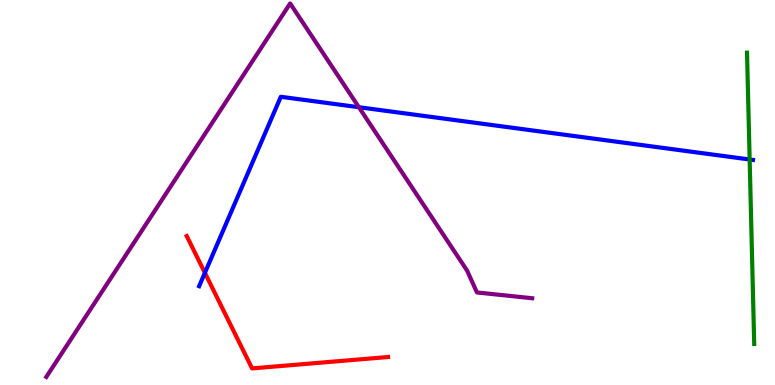[{'lines': ['blue', 'red'], 'intersections': [{'x': 2.64, 'y': 2.91}]}, {'lines': ['green', 'red'], 'intersections': []}, {'lines': ['purple', 'red'], 'intersections': []}, {'lines': ['blue', 'green'], 'intersections': [{'x': 9.67, 'y': 5.86}]}, {'lines': ['blue', 'purple'], 'intersections': [{'x': 4.63, 'y': 7.22}]}, {'lines': ['green', 'purple'], 'intersections': []}]